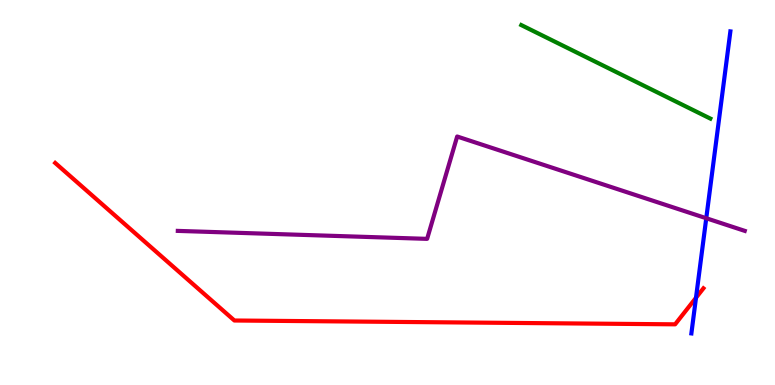[{'lines': ['blue', 'red'], 'intersections': [{'x': 8.98, 'y': 2.27}]}, {'lines': ['green', 'red'], 'intersections': []}, {'lines': ['purple', 'red'], 'intersections': []}, {'lines': ['blue', 'green'], 'intersections': []}, {'lines': ['blue', 'purple'], 'intersections': [{'x': 9.11, 'y': 4.33}]}, {'lines': ['green', 'purple'], 'intersections': []}]